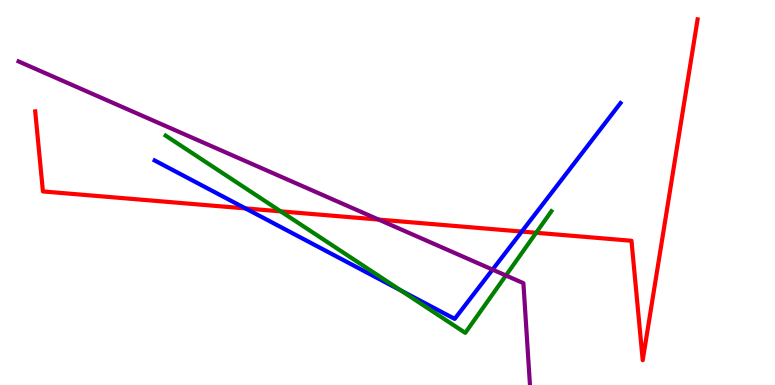[{'lines': ['blue', 'red'], 'intersections': [{'x': 3.17, 'y': 4.59}, {'x': 6.73, 'y': 3.99}]}, {'lines': ['green', 'red'], 'intersections': [{'x': 3.62, 'y': 4.51}, {'x': 6.92, 'y': 3.95}]}, {'lines': ['purple', 'red'], 'intersections': [{'x': 4.89, 'y': 4.3}]}, {'lines': ['blue', 'green'], 'intersections': [{'x': 5.17, 'y': 2.45}]}, {'lines': ['blue', 'purple'], 'intersections': [{'x': 6.36, 'y': 3.0}]}, {'lines': ['green', 'purple'], 'intersections': [{'x': 6.53, 'y': 2.84}]}]